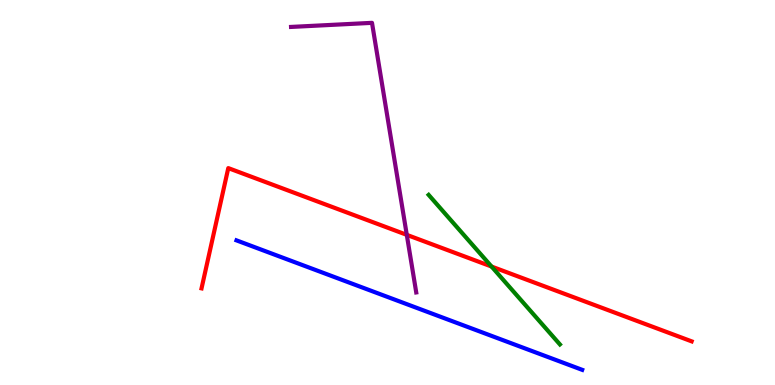[{'lines': ['blue', 'red'], 'intersections': []}, {'lines': ['green', 'red'], 'intersections': [{'x': 6.34, 'y': 3.08}]}, {'lines': ['purple', 'red'], 'intersections': [{'x': 5.25, 'y': 3.9}]}, {'lines': ['blue', 'green'], 'intersections': []}, {'lines': ['blue', 'purple'], 'intersections': []}, {'lines': ['green', 'purple'], 'intersections': []}]